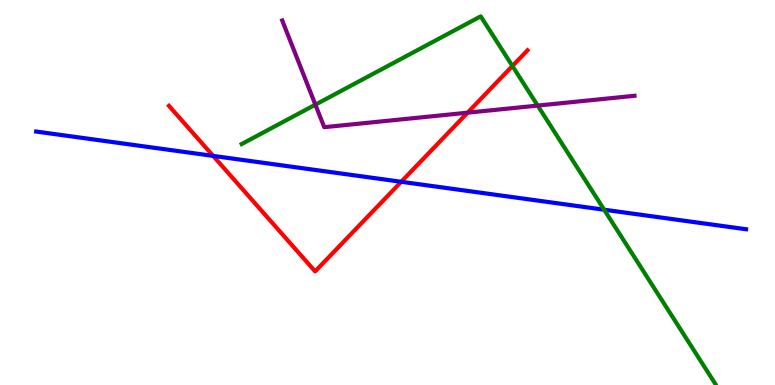[{'lines': ['blue', 'red'], 'intersections': [{'x': 2.75, 'y': 5.95}, {'x': 5.18, 'y': 5.28}]}, {'lines': ['green', 'red'], 'intersections': [{'x': 6.61, 'y': 8.29}]}, {'lines': ['purple', 'red'], 'intersections': [{'x': 6.03, 'y': 7.07}]}, {'lines': ['blue', 'green'], 'intersections': [{'x': 7.8, 'y': 4.55}]}, {'lines': ['blue', 'purple'], 'intersections': []}, {'lines': ['green', 'purple'], 'intersections': [{'x': 4.07, 'y': 7.28}, {'x': 6.94, 'y': 7.26}]}]